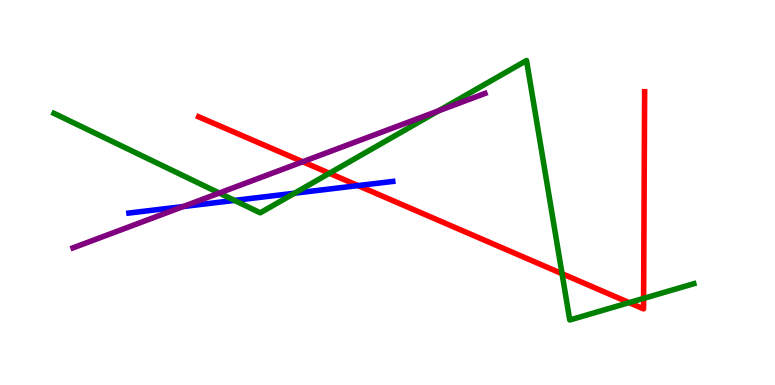[{'lines': ['blue', 'red'], 'intersections': [{'x': 4.62, 'y': 5.18}]}, {'lines': ['green', 'red'], 'intersections': [{'x': 4.25, 'y': 5.5}, {'x': 7.25, 'y': 2.89}, {'x': 8.12, 'y': 2.14}, {'x': 8.3, 'y': 2.25}]}, {'lines': ['purple', 'red'], 'intersections': [{'x': 3.91, 'y': 5.8}]}, {'lines': ['blue', 'green'], 'intersections': [{'x': 3.03, 'y': 4.79}, {'x': 3.8, 'y': 4.98}]}, {'lines': ['blue', 'purple'], 'intersections': [{'x': 2.36, 'y': 4.63}]}, {'lines': ['green', 'purple'], 'intersections': [{'x': 2.83, 'y': 4.99}, {'x': 5.66, 'y': 7.12}]}]